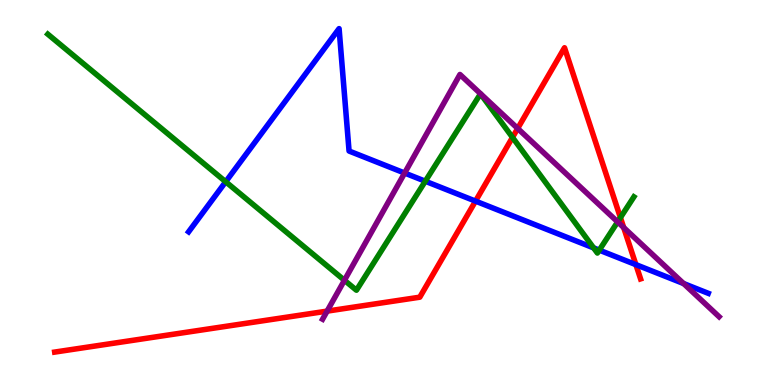[{'lines': ['blue', 'red'], 'intersections': [{'x': 6.14, 'y': 4.78}, {'x': 8.21, 'y': 3.13}]}, {'lines': ['green', 'red'], 'intersections': [{'x': 6.61, 'y': 6.43}, {'x': 8.01, 'y': 4.35}]}, {'lines': ['purple', 'red'], 'intersections': [{'x': 4.22, 'y': 1.92}, {'x': 6.68, 'y': 6.66}, {'x': 8.05, 'y': 4.09}]}, {'lines': ['blue', 'green'], 'intersections': [{'x': 2.91, 'y': 5.28}, {'x': 5.49, 'y': 5.29}, {'x': 7.66, 'y': 3.56}, {'x': 7.73, 'y': 3.5}]}, {'lines': ['blue', 'purple'], 'intersections': [{'x': 5.22, 'y': 5.51}, {'x': 8.82, 'y': 2.64}]}, {'lines': ['green', 'purple'], 'intersections': [{'x': 4.44, 'y': 2.72}, {'x': 7.97, 'y': 4.24}]}]